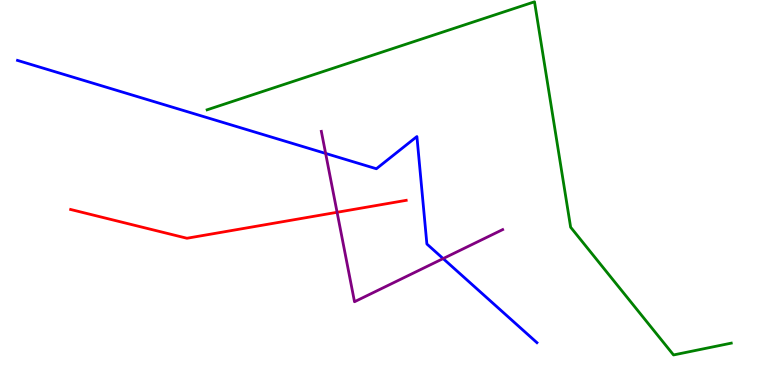[{'lines': ['blue', 'red'], 'intersections': []}, {'lines': ['green', 'red'], 'intersections': []}, {'lines': ['purple', 'red'], 'intersections': [{'x': 4.35, 'y': 4.49}]}, {'lines': ['blue', 'green'], 'intersections': []}, {'lines': ['blue', 'purple'], 'intersections': [{'x': 4.2, 'y': 6.01}, {'x': 5.72, 'y': 3.28}]}, {'lines': ['green', 'purple'], 'intersections': []}]